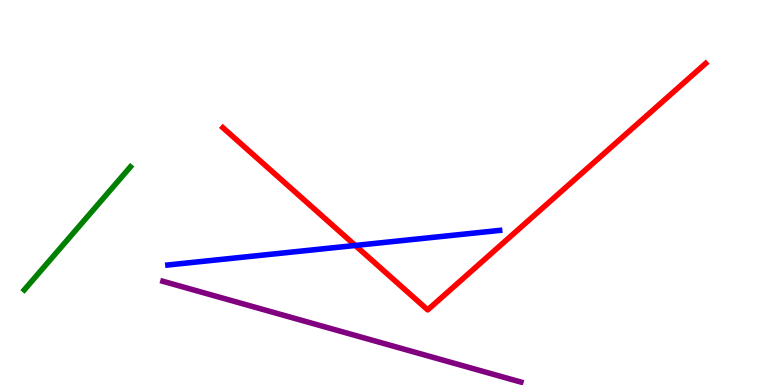[{'lines': ['blue', 'red'], 'intersections': [{'x': 4.58, 'y': 3.62}]}, {'lines': ['green', 'red'], 'intersections': []}, {'lines': ['purple', 'red'], 'intersections': []}, {'lines': ['blue', 'green'], 'intersections': []}, {'lines': ['blue', 'purple'], 'intersections': []}, {'lines': ['green', 'purple'], 'intersections': []}]